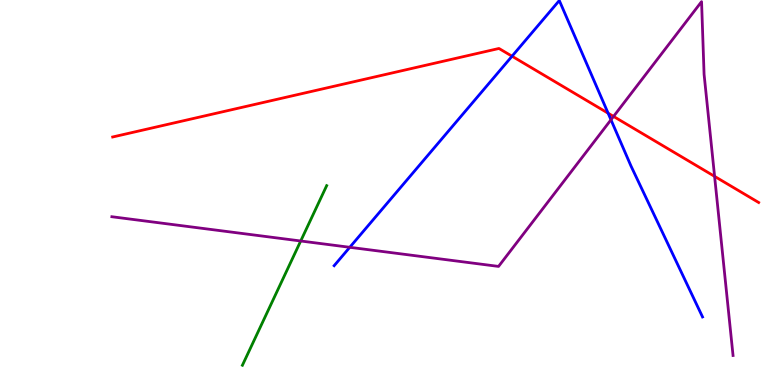[{'lines': ['blue', 'red'], 'intersections': [{'x': 6.61, 'y': 8.54}, {'x': 7.85, 'y': 7.06}]}, {'lines': ['green', 'red'], 'intersections': []}, {'lines': ['purple', 'red'], 'intersections': [{'x': 7.92, 'y': 6.98}, {'x': 9.22, 'y': 5.42}]}, {'lines': ['blue', 'green'], 'intersections': []}, {'lines': ['blue', 'purple'], 'intersections': [{'x': 4.51, 'y': 3.58}, {'x': 7.88, 'y': 6.89}]}, {'lines': ['green', 'purple'], 'intersections': [{'x': 3.88, 'y': 3.74}]}]